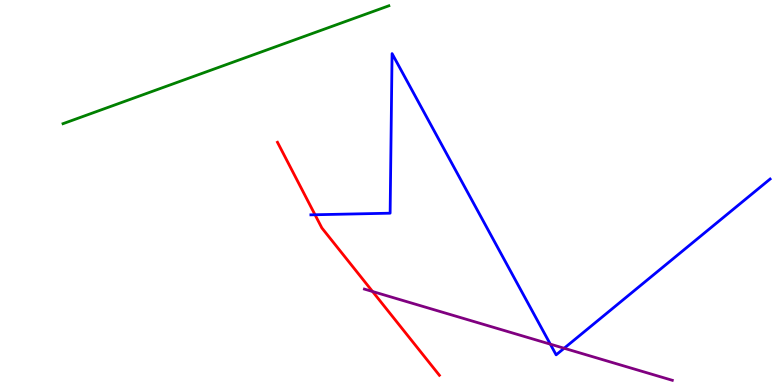[{'lines': ['blue', 'red'], 'intersections': [{'x': 4.06, 'y': 4.42}]}, {'lines': ['green', 'red'], 'intersections': []}, {'lines': ['purple', 'red'], 'intersections': [{'x': 4.81, 'y': 2.43}]}, {'lines': ['blue', 'green'], 'intersections': []}, {'lines': ['blue', 'purple'], 'intersections': [{'x': 7.1, 'y': 1.06}, {'x': 7.28, 'y': 0.954}]}, {'lines': ['green', 'purple'], 'intersections': []}]